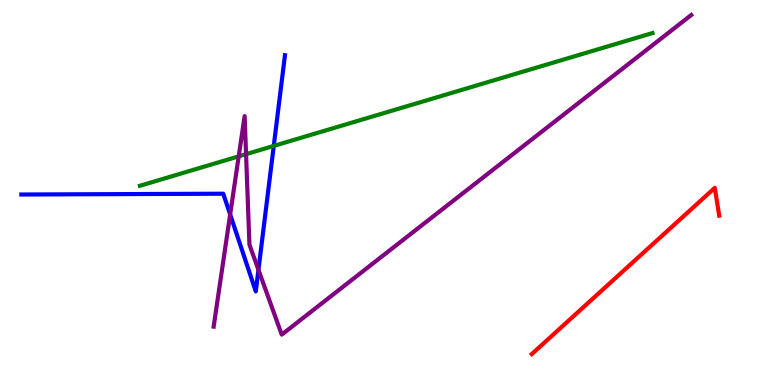[{'lines': ['blue', 'red'], 'intersections': []}, {'lines': ['green', 'red'], 'intersections': []}, {'lines': ['purple', 'red'], 'intersections': []}, {'lines': ['blue', 'green'], 'intersections': [{'x': 3.53, 'y': 6.21}]}, {'lines': ['blue', 'purple'], 'intersections': [{'x': 2.97, 'y': 4.43}, {'x': 3.33, 'y': 2.99}]}, {'lines': ['green', 'purple'], 'intersections': [{'x': 3.08, 'y': 5.94}, {'x': 3.17, 'y': 6.0}]}]